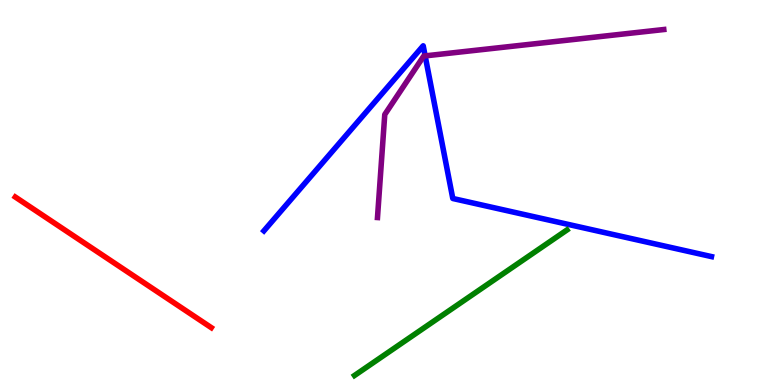[{'lines': ['blue', 'red'], 'intersections': []}, {'lines': ['green', 'red'], 'intersections': []}, {'lines': ['purple', 'red'], 'intersections': []}, {'lines': ['blue', 'green'], 'intersections': []}, {'lines': ['blue', 'purple'], 'intersections': [{'x': 5.49, 'y': 8.55}]}, {'lines': ['green', 'purple'], 'intersections': []}]